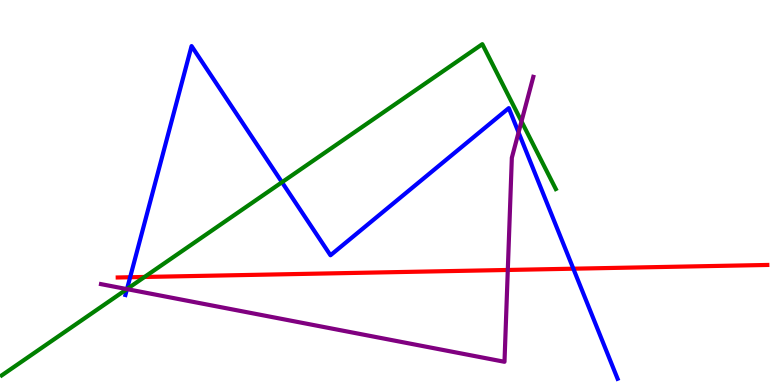[{'lines': ['blue', 'red'], 'intersections': [{'x': 1.68, 'y': 2.8}, {'x': 7.4, 'y': 3.02}]}, {'lines': ['green', 'red'], 'intersections': [{'x': 1.86, 'y': 2.81}]}, {'lines': ['purple', 'red'], 'intersections': [{'x': 6.55, 'y': 2.99}]}, {'lines': ['blue', 'green'], 'intersections': [{'x': 1.64, 'y': 2.49}, {'x': 3.64, 'y': 5.27}]}, {'lines': ['blue', 'purple'], 'intersections': [{'x': 1.64, 'y': 2.49}, {'x': 6.69, 'y': 6.56}]}, {'lines': ['green', 'purple'], 'intersections': [{'x': 1.64, 'y': 2.49}, {'x': 6.73, 'y': 6.85}]}]